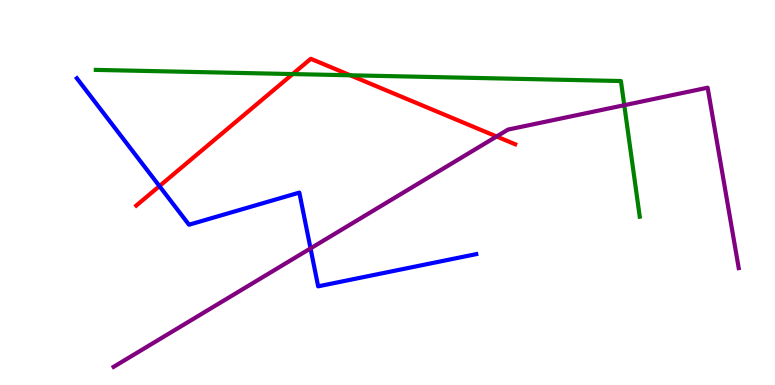[{'lines': ['blue', 'red'], 'intersections': [{'x': 2.06, 'y': 5.17}]}, {'lines': ['green', 'red'], 'intersections': [{'x': 3.78, 'y': 8.08}, {'x': 4.52, 'y': 8.04}]}, {'lines': ['purple', 'red'], 'intersections': [{'x': 6.41, 'y': 6.46}]}, {'lines': ['blue', 'green'], 'intersections': []}, {'lines': ['blue', 'purple'], 'intersections': [{'x': 4.01, 'y': 3.55}]}, {'lines': ['green', 'purple'], 'intersections': [{'x': 8.06, 'y': 7.27}]}]